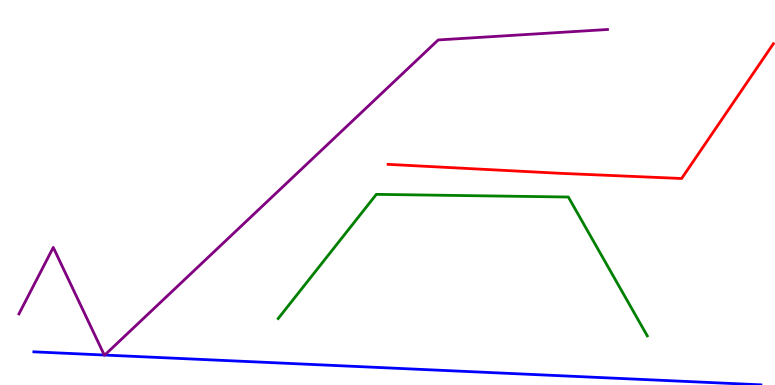[{'lines': ['blue', 'red'], 'intersections': []}, {'lines': ['green', 'red'], 'intersections': []}, {'lines': ['purple', 'red'], 'intersections': []}, {'lines': ['blue', 'green'], 'intersections': []}, {'lines': ['blue', 'purple'], 'intersections': [{'x': 1.35, 'y': 0.778}, {'x': 1.35, 'y': 0.778}]}, {'lines': ['green', 'purple'], 'intersections': []}]